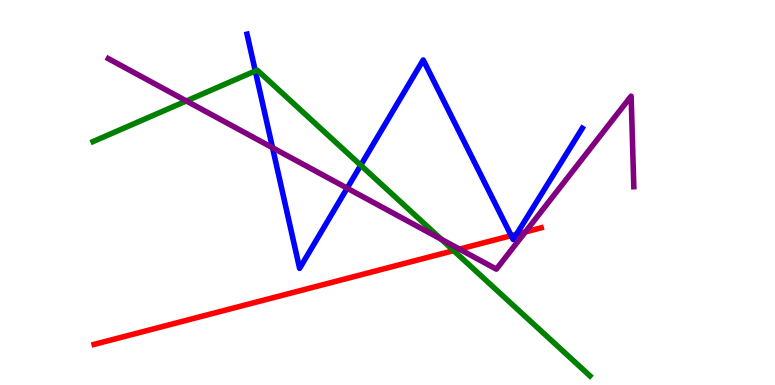[{'lines': ['blue', 'red'], 'intersections': [{'x': 6.6, 'y': 3.88}, {'x': 6.66, 'y': 3.92}]}, {'lines': ['green', 'red'], 'intersections': [{'x': 5.85, 'y': 3.49}]}, {'lines': ['purple', 'red'], 'intersections': [{'x': 5.93, 'y': 3.53}, {'x': 6.78, 'y': 3.98}]}, {'lines': ['blue', 'green'], 'intersections': [{'x': 3.29, 'y': 8.16}, {'x': 4.65, 'y': 5.71}]}, {'lines': ['blue', 'purple'], 'intersections': [{'x': 3.52, 'y': 6.16}, {'x': 4.48, 'y': 5.11}]}, {'lines': ['green', 'purple'], 'intersections': [{'x': 2.4, 'y': 7.38}, {'x': 5.69, 'y': 3.79}]}]